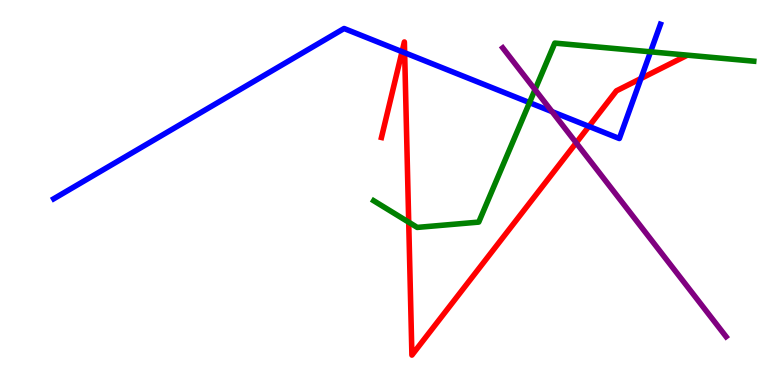[{'lines': ['blue', 'red'], 'intersections': [{'x': 5.19, 'y': 8.66}, {'x': 5.22, 'y': 8.63}, {'x': 7.6, 'y': 6.72}, {'x': 8.27, 'y': 7.96}]}, {'lines': ['green', 'red'], 'intersections': [{'x': 5.27, 'y': 4.23}]}, {'lines': ['purple', 'red'], 'intersections': [{'x': 7.43, 'y': 6.29}]}, {'lines': ['blue', 'green'], 'intersections': [{'x': 6.83, 'y': 7.33}, {'x': 8.39, 'y': 8.65}]}, {'lines': ['blue', 'purple'], 'intersections': [{'x': 7.12, 'y': 7.1}]}, {'lines': ['green', 'purple'], 'intersections': [{'x': 6.9, 'y': 7.67}]}]